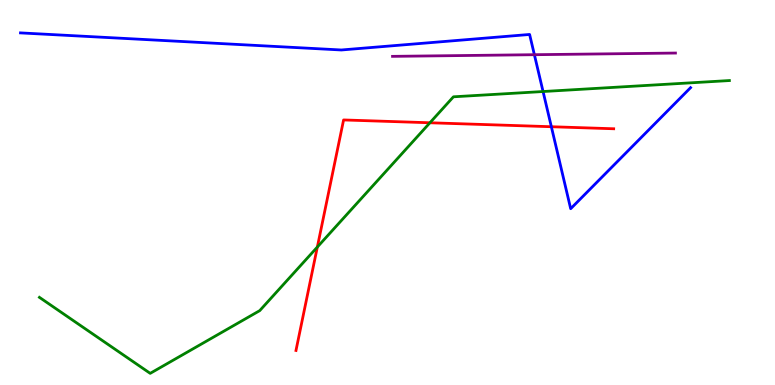[{'lines': ['blue', 'red'], 'intersections': [{'x': 7.11, 'y': 6.71}]}, {'lines': ['green', 'red'], 'intersections': [{'x': 4.09, 'y': 3.58}, {'x': 5.55, 'y': 6.81}]}, {'lines': ['purple', 'red'], 'intersections': []}, {'lines': ['blue', 'green'], 'intersections': [{'x': 7.01, 'y': 7.62}]}, {'lines': ['blue', 'purple'], 'intersections': [{'x': 6.9, 'y': 8.58}]}, {'lines': ['green', 'purple'], 'intersections': []}]